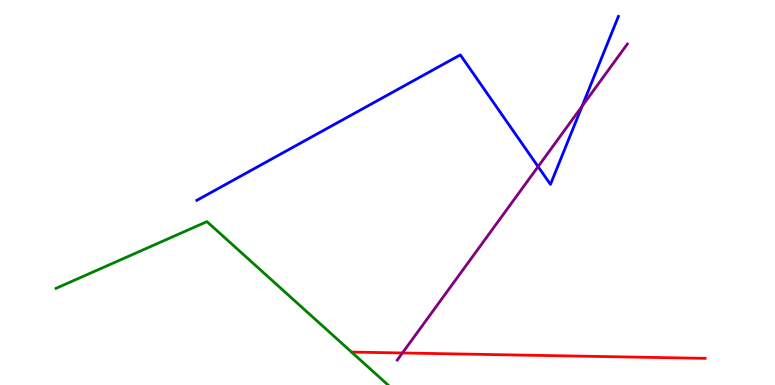[{'lines': ['blue', 'red'], 'intersections': []}, {'lines': ['green', 'red'], 'intersections': []}, {'lines': ['purple', 'red'], 'intersections': [{'x': 5.19, 'y': 0.832}]}, {'lines': ['blue', 'green'], 'intersections': []}, {'lines': ['blue', 'purple'], 'intersections': [{'x': 6.94, 'y': 5.67}, {'x': 7.51, 'y': 7.24}]}, {'lines': ['green', 'purple'], 'intersections': []}]